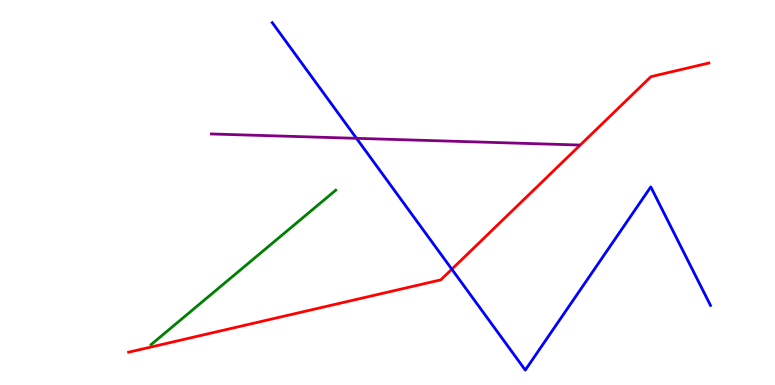[{'lines': ['blue', 'red'], 'intersections': [{'x': 5.83, 'y': 3.01}]}, {'lines': ['green', 'red'], 'intersections': []}, {'lines': ['purple', 'red'], 'intersections': []}, {'lines': ['blue', 'green'], 'intersections': []}, {'lines': ['blue', 'purple'], 'intersections': [{'x': 4.6, 'y': 6.41}]}, {'lines': ['green', 'purple'], 'intersections': []}]